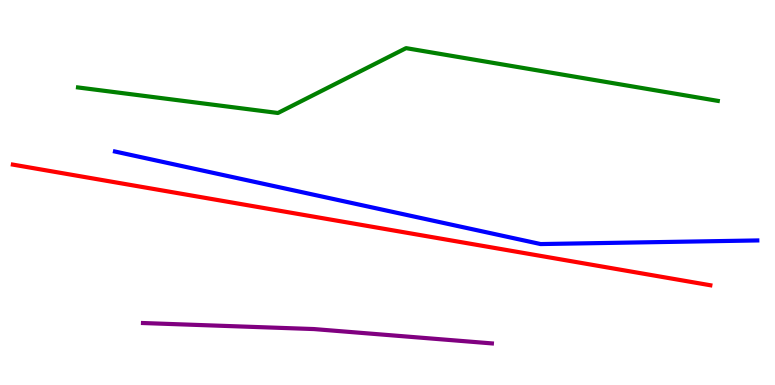[{'lines': ['blue', 'red'], 'intersections': []}, {'lines': ['green', 'red'], 'intersections': []}, {'lines': ['purple', 'red'], 'intersections': []}, {'lines': ['blue', 'green'], 'intersections': []}, {'lines': ['blue', 'purple'], 'intersections': []}, {'lines': ['green', 'purple'], 'intersections': []}]